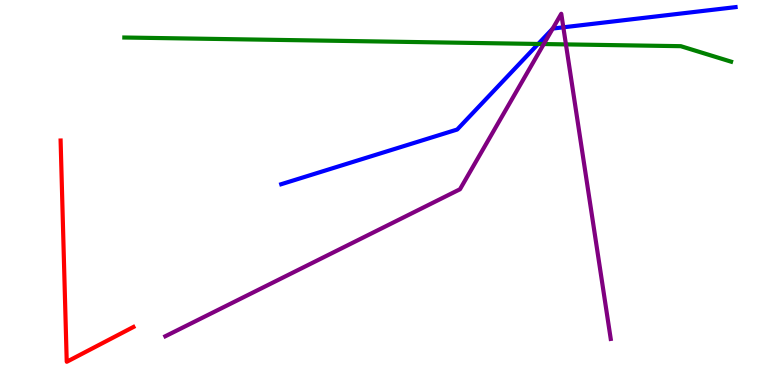[{'lines': ['blue', 'red'], 'intersections': []}, {'lines': ['green', 'red'], 'intersections': []}, {'lines': ['purple', 'red'], 'intersections': []}, {'lines': ['blue', 'green'], 'intersections': [{'x': 6.94, 'y': 8.86}]}, {'lines': ['blue', 'purple'], 'intersections': [{'x': 7.13, 'y': 9.26}, {'x': 7.27, 'y': 9.29}]}, {'lines': ['green', 'purple'], 'intersections': [{'x': 7.02, 'y': 8.86}, {'x': 7.3, 'y': 8.85}]}]